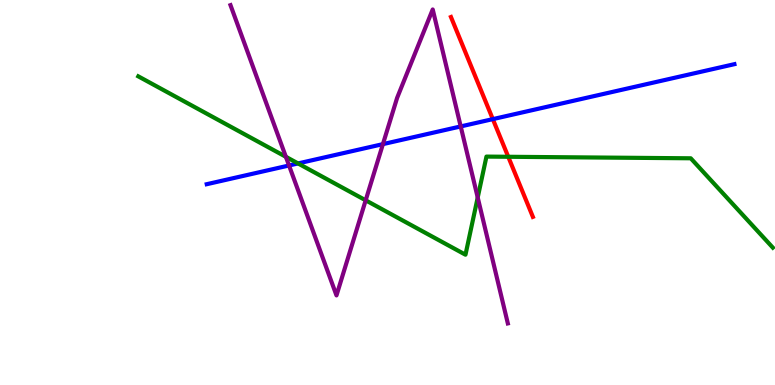[{'lines': ['blue', 'red'], 'intersections': [{'x': 6.36, 'y': 6.91}]}, {'lines': ['green', 'red'], 'intersections': [{'x': 6.56, 'y': 5.93}]}, {'lines': ['purple', 'red'], 'intersections': []}, {'lines': ['blue', 'green'], 'intersections': [{'x': 3.85, 'y': 5.75}]}, {'lines': ['blue', 'purple'], 'intersections': [{'x': 3.73, 'y': 5.7}, {'x': 4.94, 'y': 6.26}, {'x': 5.94, 'y': 6.72}]}, {'lines': ['green', 'purple'], 'intersections': [{'x': 3.69, 'y': 5.93}, {'x': 4.72, 'y': 4.8}, {'x': 6.16, 'y': 4.87}]}]